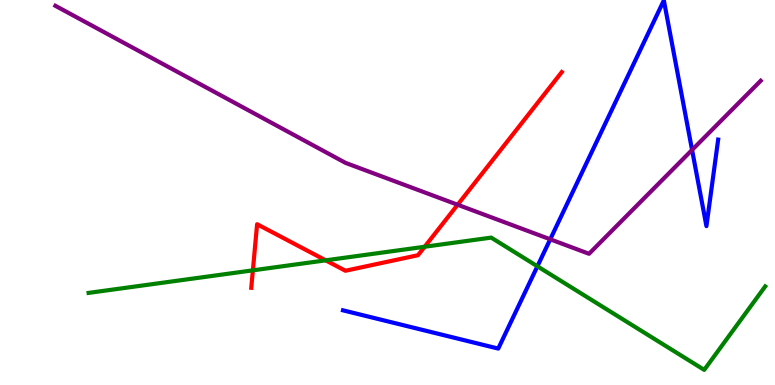[{'lines': ['blue', 'red'], 'intersections': []}, {'lines': ['green', 'red'], 'intersections': [{'x': 3.26, 'y': 2.98}, {'x': 4.2, 'y': 3.24}, {'x': 5.48, 'y': 3.59}]}, {'lines': ['purple', 'red'], 'intersections': [{'x': 5.9, 'y': 4.68}]}, {'lines': ['blue', 'green'], 'intersections': [{'x': 6.93, 'y': 3.08}]}, {'lines': ['blue', 'purple'], 'intersections': [{'x': 7.1, 'y': 3.78}, {'x': 8.93, 'y': 6.11}]}, {'lines': ['green', 'purple'], 'intersections': []}]